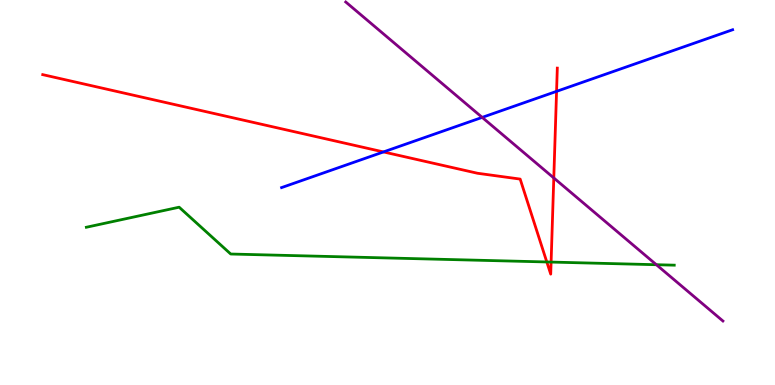[{'lines': ['blue', 'red'], 'intersections': [{'x': 4.95, 'y': 6.05}, {'x': 7.18, 'y': 7.63}]}, {'lines': ['green', 'red'], 'intersections': [{'x': 7.06, 'y': 3.2}, {'x': 7.11, 'y': 3.19}]}, {'lines': ['purple', 'red'], 'intersections': [{'x': 7.15, 'y': 5.38}]}, {'lines': ['blue', 'green'], 'intersections': []}, {'lines': ['blue', 'purple'], 'intersections': [{'x': 6.22, 'y': 6.95}]}, {'lines': ['green', 'purple'], 'intersections': [{'x': 8.47, 'y': 3.12}]}]